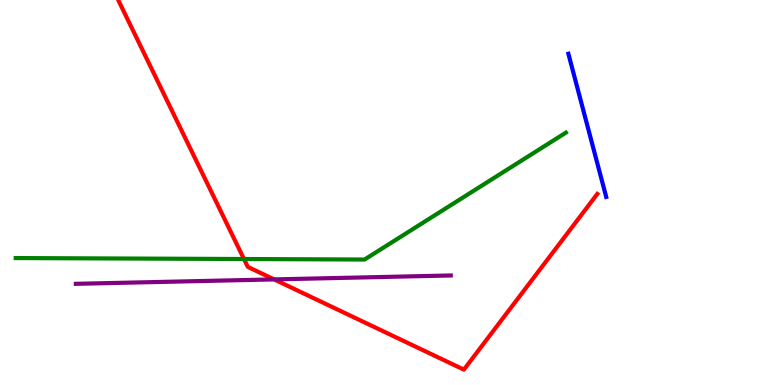[{'lines': ['blue', 'red'], 'intersections': []}, {'lines': ['green', 'red'], 'intersections': [{'x': 3.15, 'y': 3.27}]}, {'lines': ['purple', 'red'], 'intersections': [{'x': 3.54, 'y': 2.74}]}, {'lines': ['blue', 'green'], 'intersections': []}, {'lines': ['blue', 'purple'], 'intersections': []}, {'lines': ['green', 'purple'], 'intersections': []}]